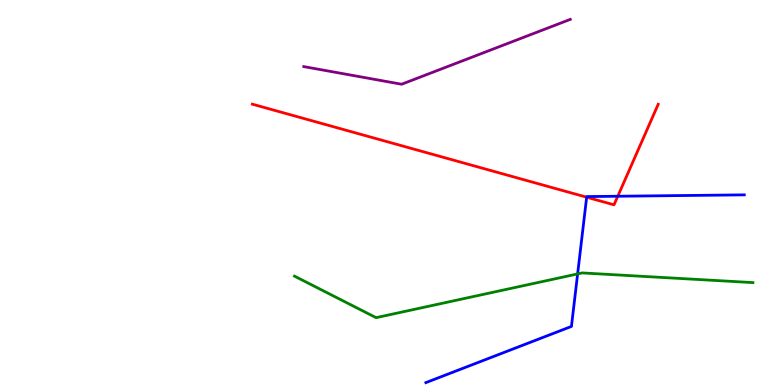[{'lines': ['blue', 'red'], 'intersections': [{'x': 7.57, 'y': 4.88}, {'x': 7.97, 'y': 4.9}]}, {'lines': ['green', 'red'], 'intersections': []}, {'lines': ['purple', 'red'], 'intersections': []}, {'lines': ['blue', 'green'], 'intersections': [{'x': 7.45, 'y': 2.89}]}, {'lines': ['blue', 'purple'], 'intersections': []}, {'lines': ['green', 'purple'], 'intersections': []}]